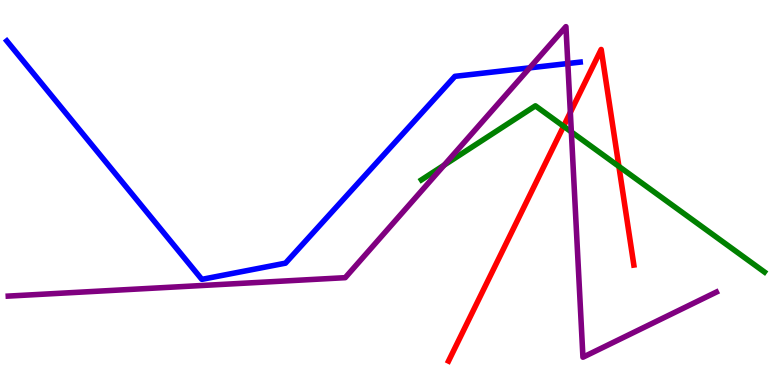[{'lines': ['blue', 'red'], 'intersections': []}, {'lines': ['green', 'red'], 'intersections': [{'x': 7.27, 'y': 6.72}, {'x': 7.99, 'y': 5.68}]}, {'lines': ['purple', 'red'], 'intersections': [{'x': 7.36, 'y': 7.08}]}, {'lines': ['blue', 'green'], 'intersections': []}, {'lines': ['blue', 'purple'], 'intersections': [{'x': 6.83, 'y': 8.24}, {'x': 7.33, 'y': 8.35}]}, {'lines': ['green', 'purple'], 'intersections': [{'x': 5.73, 'y': 5.71}, {'x': 7.37, 'y': 6.57}]}]